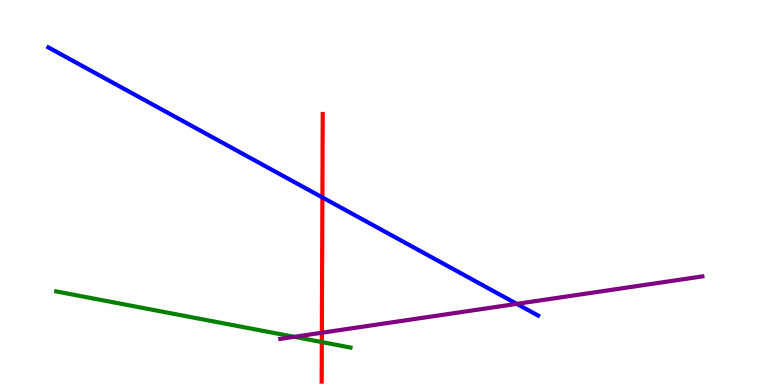[{'lines': ['blue', 'red'], 'intersections': [{'x': 4.16, 'y': 4.87}]}, {'lines': ['green', 'red'], 'intersections': [{'x': 4.15, 'y': 1.11}]}, {'lines': ['purple', 'red'], 'intersections': [{'x': 4.15, 'y': 1.36}]}, {'lines': ['blue', 'green'], 'intersections': []}, {'lines': ['blue', 'purple'], 'intersections': [{'x': 6.67, 'y': 2.11}]}, {'lines': ['green', 'purple'], 'intersections': [{'x': 3.8, 'y': 1.25}]}]